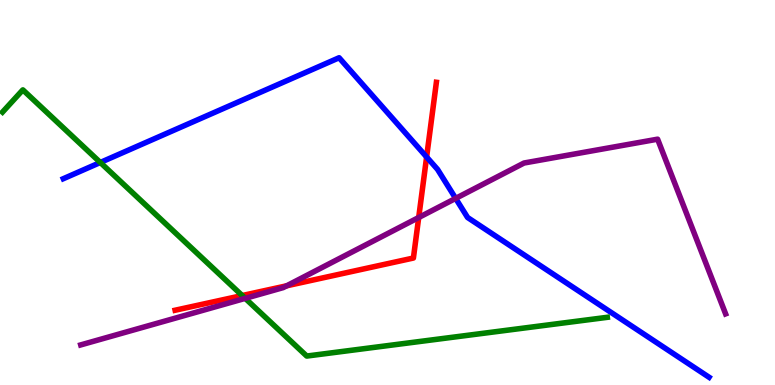[{'lines': ['blue', 'red'], 'intersections': [{'x': 5.5, 'y': 5.92}]}, {'lines': ['green', 'red'], 'intersections': [{'x': 3.13, 'y': 2.32}]}, {'lines': ['purple', 'red'], 'intersections': [{'x': 3.7, 'y': 2.58}, {'x': 5.4, 'y': 4.35}]}, {'lines': ['blue', 'green'], 'intersections': [{'x': 1.29, 'y': 5.78}]}, {'lines': ['blue', 'purple'], 'intersections': [{'x': 5.88, 'y': 4.85}]}, {'lines': ['green', 'purple'], 'intersections': [{'x': 3.16, 'y': 2.25}]}]